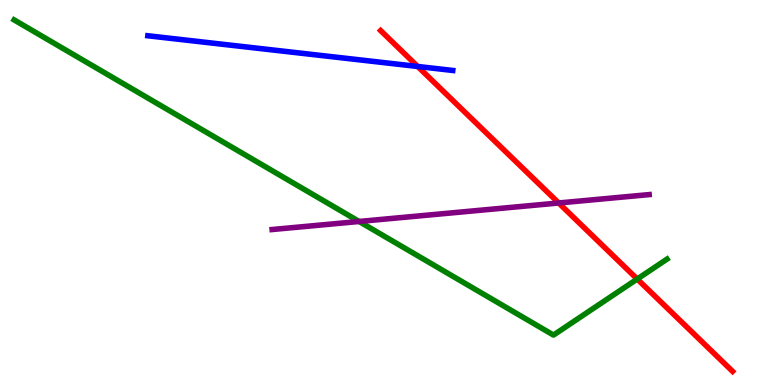[{'lines': ['blue', 'red'], 'intersections': [{'x': 5.39, 'y': 8.27}]}, {'lines': ['green', 'red'], 'intersections': [{'x': 8.22, 'y': 2.75}]}, {'lines': ['purple', 'red'], 'intersections': [{'x': 7.21, 'y': 4.73}]}, {'lines': ['blue', 'green'], 'intersections': []}, {'lines': ['blue', 'purple'], 'intersections': []}, {'lines': ['green', 'purple'], 'intersections': [{'x': 4.63, 'y': 4.25}]}]